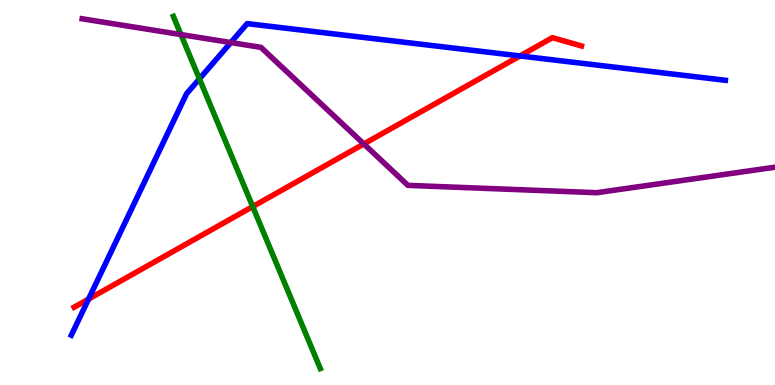[{'lines': ['blue', 'red'], 'intersections': [{'x': 1.14, 'y': 2.23}, {'x': 6.71, 'y': 8.55}]}, {'lines': ['green', 'red'], 'intersections': [{'x': 3.26, 'y': 4.63}]}, {'lines': ['purple', 'red'], 'intersections': [{'x': 4.69, 'y': 6.26}]}, {'lines': ['blue', 'green'], 'intersections': [{'x': 2.57, 'y': 7.95}]}, {'lines': ['blue', 'purple'], 'intersections': [{'x': 2.98, 'y': 8.89}]}, {'lines': ['green', 'purple'], 'intersections': [{'x': 2.33, 'y': 9.1}]}]